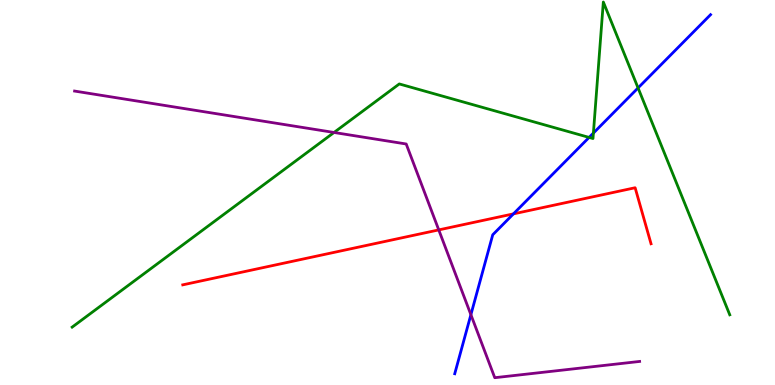[{'lines': ['blue', 'red'], 'intersections': [{'x': 6.62, 'y': 4.44}]}, {'lines': ['green', 'red'], 'intersections': []}, {'lines': ['purple', 'red'], 'intersections': [{'x': 5.66, 'y': 4.03}]}, {'lines': ['blue', 'green'], 'intersections': [{'x': 7.6, 'y': 6.43}, {'x': 7.66, 'y': 6.54}, {'x': 8.23, 'y': 7.72}]}, {'lines': ['blue', 'purple'], 'intersections': [{'x': 6.08, 'y': 1.83}]}, {'lines': ['green', 'purple'], 'intersections': [{'x': 4.31, 'y': 6.56}]}]